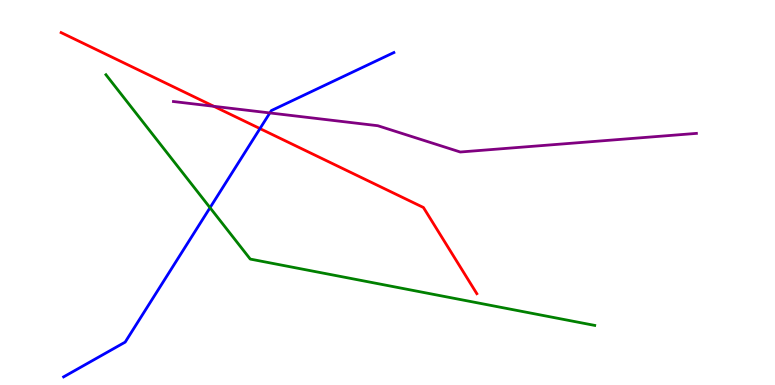[{'lines': ['blue', 'red'], 'intersections': [{'x': 3.35, 'y': 6.66}]}, {'lines': ['green', 'red'], 'intersections': []}, {'lines': ['purple', 'red'], 'intersections': [{'x': 2.76, 'y': 7.24}]}, {'lines': ['blue', 'green'], 'intersections': [{'x': 2.71, 'y': 4.61}]}, {'lines': ['blue', 'purple'], 'intersections': [{'x': 3.48, 'y': 7.07}]}, {'lines': ['green', 'purple'], 'intersections': []}]